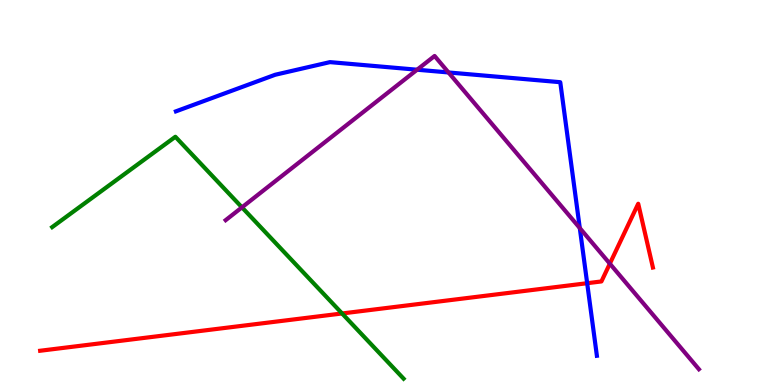[{'lines': ['blue', 'red'], 'intersections': [{'x': 7.58, 'y': 2.64}]}, {'lines': ['green', 'red'], 'intersections': [{'x': 4.41, 'y': 1.86}]}, {'lines': ['purple', 'red'], 'intersections': [{'x': 7.87, 'y': 3.15}]}, {'lines': ['blue', 'green'], 'intersections': []}, {'lines': ['blue', 'purple'], 'intersections': [{'x': 5.38, 'y': 8.19}, {'x': 5.79, 'y': 8.12}, {'x': 7.48, 'y': 4.08}]}, {'lines': ['green', 'purple'], 'intersections': [{'x': 3.12, 'y': 4.61}]}]